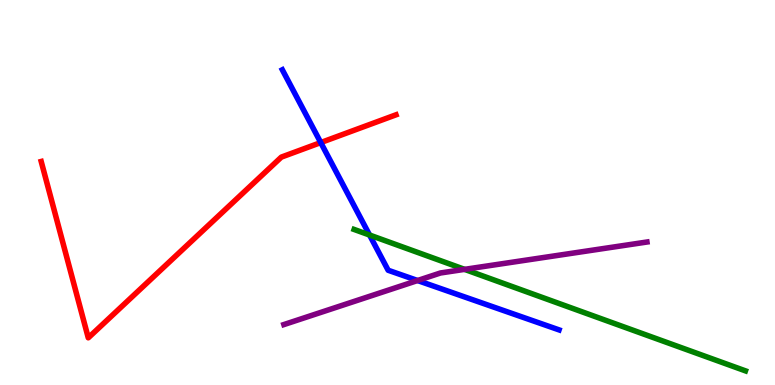[{'lines': ['blue', 'red'], 'intersections': [{'x': 4.14, 'y': 6.3}]}, {'lines': ['green', 'red'], 'intersections': []}, {'lines': ['purple', 'red'], 'intersections': []}, {'lines': ['blue', 'green'], 'intersections': [{'x': 4.77, 'y': 3.9}]}, {'lines': ['blue', 'purple'], 'intersections': [{'x': 5.39, 'y': 2.71}]}, {'lines': ['green', 'purple'], 'intersections': [{'x': 5.99, 'y': 3.0}]}]